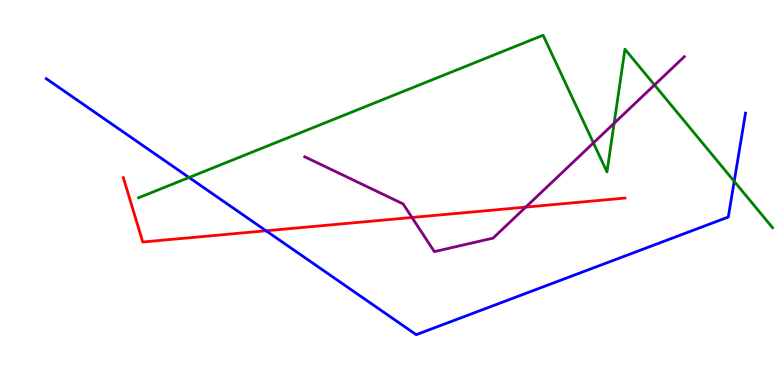[{'lines': ['blue', 'red'], 'intersections': [{'x': 3.43, 'y': 4.01}]}, {'lines': ['green', 'red'], 'intersections': []}, {'lines': ['purple', 'red'], 'intersections': [{'x': 5.32, 'y': 4.35}, {'x': 6.78, 'y': 4.62}]}, {'lines': ['blue', 'green'], 'intersections': [{'x': 2.44, 'y': 5.39}, {'x': 9.47, 'y': 5.29}]}, {'lines': ['blue', 'purple'], 'intersections': []}, {'lines': ['green', 'purple'], 'intersections': [{'x': 7.66, 'y': 6.29}, {'x': 7.92, 'y': 6.8}, {'x': 8.45, 'y': 7.79}]}]